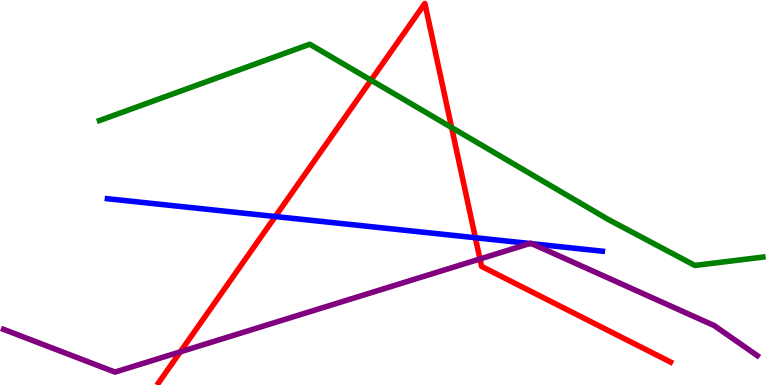[{'lines': ['blue', 'red'], 'intersections': [{'x': 3.55, 'y': 4.38}, {'x': 6.13, 'y': 3.83}]}, {'lines': ['green', 'red'], 'intersections': [{'x': 4.79, 'y': 7.92}, {'x': 5.83, 'y': 6.69}]}, {'lines': ['purple', 'red'], 'intersections': [{'x': 2.33, 'y': 0.861}, {'x': 6.19, 'y': 3.27}]}, {'lines': ['blue', 'green'], 'intersections': []}, {'lines': ['blue', 'purple'], 'intersections': [{'x': 6.84, 'y': 3.68}, {'x': 6.86, 'y': 3.67}]}, {'lines': ['green', 'purple'], 'intersections': []}]